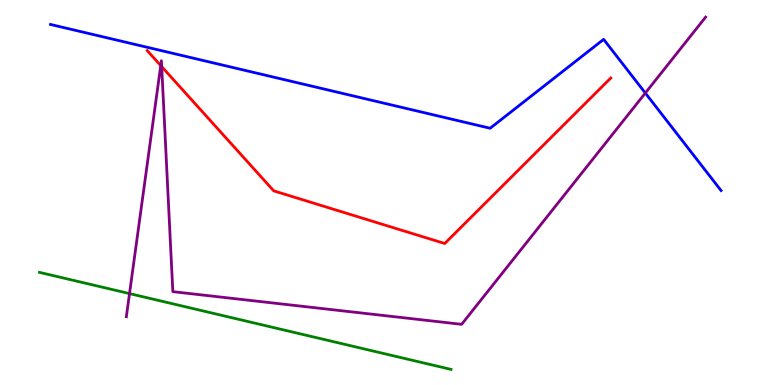[{'lines': ['blue', 'red'], 'intersections': []}, {'lines': ['green', 'red'], 'intersections': []}, {'lines': ['purple', 'red'], 'intersections': [{'x': 2.07, 'y': 8.3}, {'x': 2.09, 'y': 8.27}]}, {'lines': ['blue', 'green'], 'intersections': []}, {'lines': ['blue', 'purple'], 'intersections': [{'x': 8.33, 'y': 7.58}]}, {'lines': ['green', 'purple'], 'intersections': [{'x': 1.67, 'y': 2.37}]}]